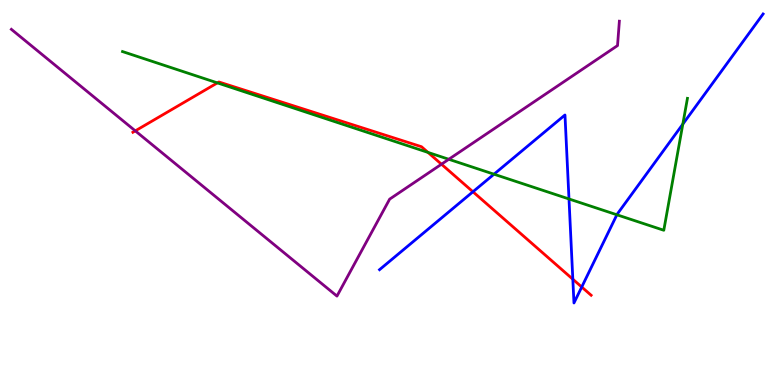[{'lines': ['blue', 'red'], 'intersections': [{'x': 6.1, 'y': 5.02}, {'x': 7.39, 'y': 2.75}, {'x': 7.51, 'y': 2.55}]}, {'lines': ['green', 'red'], 'intersections': [{'x': 2.81, 'y': 7.85}, {'x': 5.52, 'y': 6.04}]}, {'lines': ['purple', 'red'], 'intersections': [{'x': 1.75, 'y': 6.6}, {'x': 5.7, 'y': 5.73}]}, {'lines': ['blue', 'green'], 'intersections': [{'x': 6.37, 'y': 5.48}, {'x': 7.34, 'y': 4.83}, {'x': 7.96, 'y': 4.42}, {'x': 8.81, 'y': 6.78}]}, {'lines': ['blue', 'purple'], 'intersections': []}, {'lines': ['green', 'purple'], 'intersections': [{'x': 5.79, 'y': 5.86}]}]